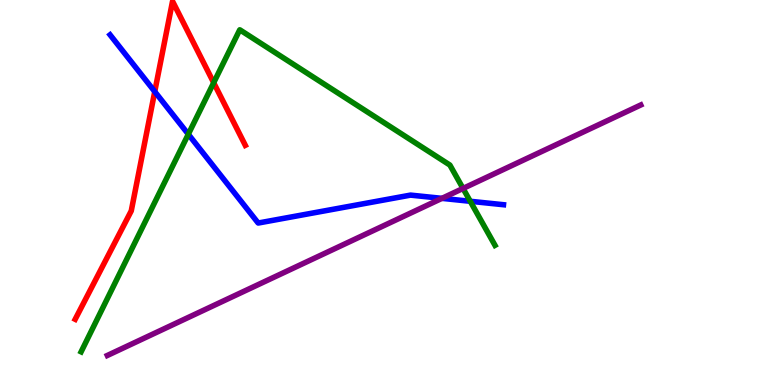[{'lines': ['blue', 'red'], 'intersections': [{'x': 2.0, 'y': 7.62}]}, {'lines': ['green', 'red'], 'intersections': [{'x': 2.76, 'y': 7.85}]}, {'lines': ['purple', 'red'], 'intersections': []}, {'lines': ['blue', 'green'], 'intersections': [{'x': 2.43, 'y': 6.51}, {'x': 6.07, 'y': 4.77}]}, {'lines': ['blue', 'purple'], 'intersections': [{'x': 5.7, 'y': 4.85}]}, {'lines': ['green', 'purple'], 'intersections': [{'x': 5.97, 'y': 5.11}]}]